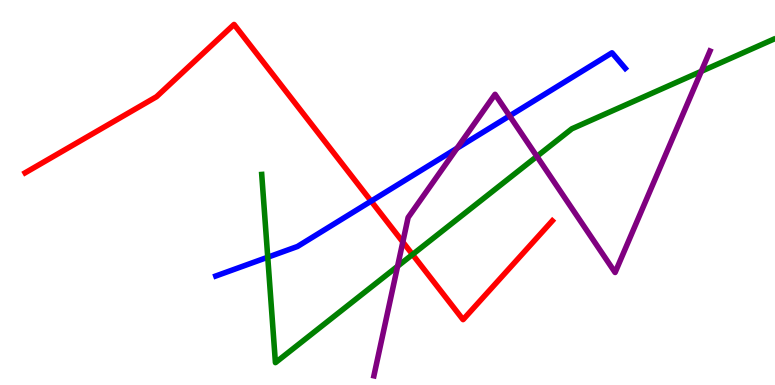[{'lines': ['blue', 'red'], 'intersections': [{'x': 4.79, 'y': 4.78}]}, {'lines': ['green', 'red'], 'intersections': [{'x': 5.32, 'y': 3.39}]}, {'lines': ['purple', 'red'], 'intersections': [{'x': 5.2, 'y': 3.71}]}, {'lines': ['blue', 'green'], 'intersections': [{'x': 3.45, 'y': 3.32}]}, {'lines': ['blue', 'purple'], 'intersections': [{'x': 5.9, 'y': 6.15}, {'x': 6.58, 'y': 6.99}]}, {'lines': ['green', 'purple'], 'intersections': [{'x': 5.13, 'y': 3.08}, {'x': 6.93, 'y': 5.94}, {'x': 9.05, 'y': 8.15}]}]